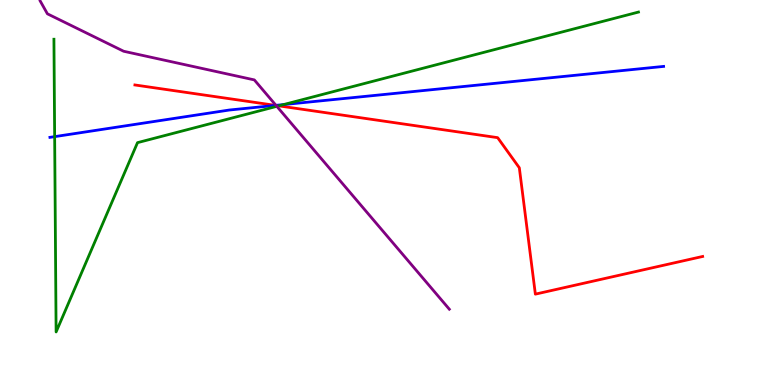[{'lines': ['blue', 'red'], 'intersections': [{'x': 3.56, 'y': 7.26}]}, {'lines': ['green', 'red'], 'intersections': [{'x': 3.6, 'y': 7.25}]}, {'lines': ['purple', 'red'], 'intersections': [{'x': 3.56, 'y': 7.26}]}, {'lines': ['blue', 'green'], 'intersections': [{'x': 0.705, 'y': 6.45}, {'x': 3.66, 'y': 7.28}]}, {'lines': ['blue', 'purple'], 'intersections': [{'x': 3.56, 'y': 7.26}]}, {'lines': ['green', 'purple'], 'intersections': [{'x': 3.57, 'y': 7.24}]}]